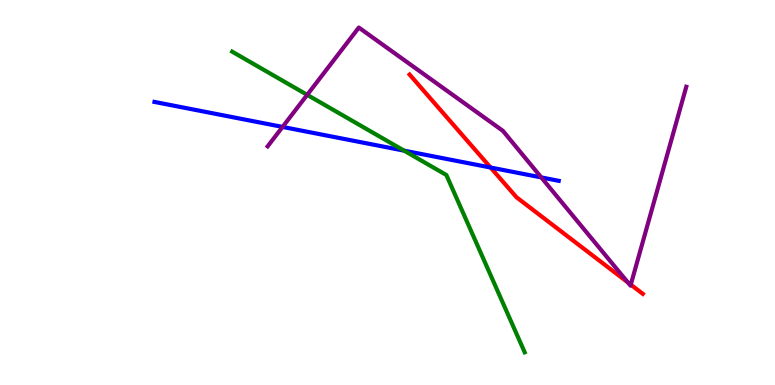[{'lines': ['blue', 'red'], 'intersections': [{'x': 6.33, 'y': 5.65}]}, {'lines': ['green', 'red'], 'intersections': []}, {'lines': ['purple', 'red'], 'intersections': [{'x': 8.1, 'y': 2.66}, {'x': 8.14, 'y': 2.61}]}, {'lines': ['blue', 'green'], 'intersections': [{'x': 5.21, 'y': 6.09}]}, {'lines': ['blue', 'purple'], 'intersections': [{'x': 3.65, 'y': 6.7}, {'x': 6.98, 'y': 5.39}]}, {'lines': ['green', 'purple'], 'intersections': [{'x': 3.96, 'y': 7.54}]}]